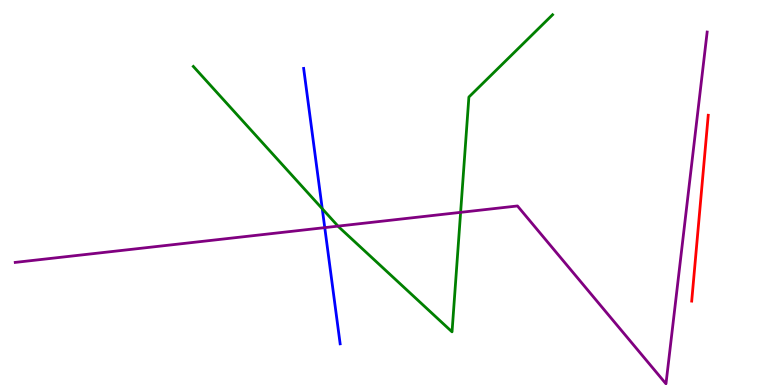[{'lines': ['blue', 'red'], 'intersections': []}, {'lines': ['green', 'red'], 'intersections': []}, {'lines': ['purple', 'red'], 'intersections': []}, {'lines': ['blue', 'green'], 'intersections': [{'x': 4.16, 'y': 4.58}]}, {'lines': ['blue', 'purple'], 'intersections': [{'x': 4.19, 'y': 4.09}]}, {'lines': ['green', 'purple'], 'intersections': [{'x': 4.36, 'y': 4.13}, {'x': 5.94, 'y': 4.48}]}]